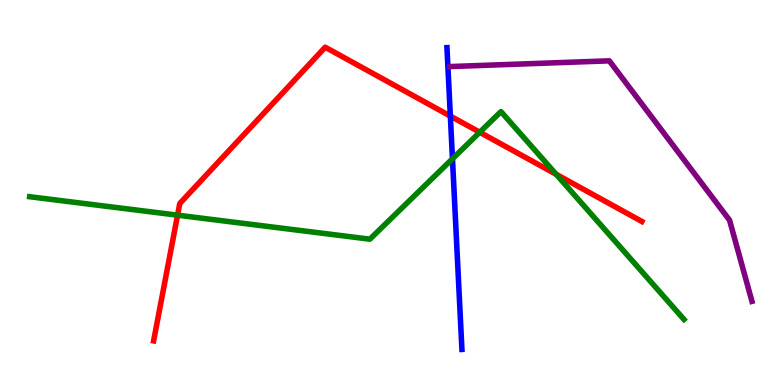[{'lines': ['blue', 'red'], 'intersections': [{'x': 5.81, 'y': 6.99}]}, {'lines': ['green', 'red'], 'intersections': [{'x': 2.29, 'y': 4.41}, {'x': 6.19, 'y': 6.56}, {'x': 7.18, 'y': 5.47}]}, {'lines': ['purple', 'red'], 'intersections': []}, {'lines': ['blue', 'green'], 'intersections': [{'x': 5.84, 'y': 5.88}]}, {'lines': ['blue', 'purple'], 'intersections': []}, {'lines': ['green', 'purple'], 'intersections': []}]